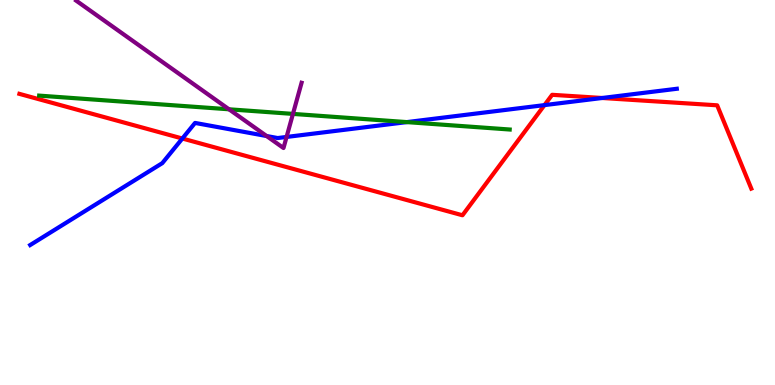[{'lines': ['blue', 'red'], 'intersections': [{'x': 2.35, 'y': 6.4}, {'x': 7.03, 'y': 7.27}, {'x': 7.77, 'y': 7.45}]}, {'lines': ['green', 'red'], 'intersections': []}, {'lines': ['purple', 'red'], 'intersections': []}, {'lines': ['blue', 'green'], 'intersections': [{'x': 5.25, 'y': 6.83}]}, {'lines': ['blue', 'purple'], 'intersections': [{'x': 3.44, 'y': 6.47}, {'x': 3.7, 'y': 6.44}]}, {'lines': ['green', 'purple'], 'intersections': [{'x': 2.95, 'y': 7.16}, {'x': 3.78, 'y': 7.04}]}]